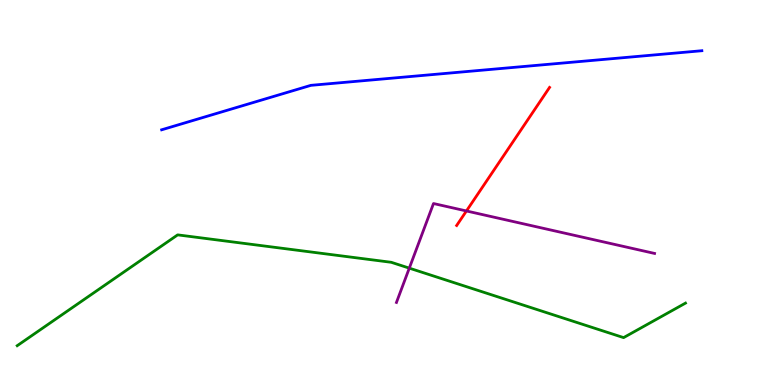[{'lines': ['blue', 'red'], 'intersections': []}, {'lines': ['green', 'red'], 'intersections': []}, {'lines': ['purple', 'red'], 'intersections': [{'x': 6.02, 'y': 4.52}]}, {'lines': ['blue', 'green'], 'intersections': []}, {'lines': ['blue', 'purple'], 'intersections': []}, {'lines': ['green', 'purple'], 'intersections': [{'x': 5.28, 'y': 3.04}]}]